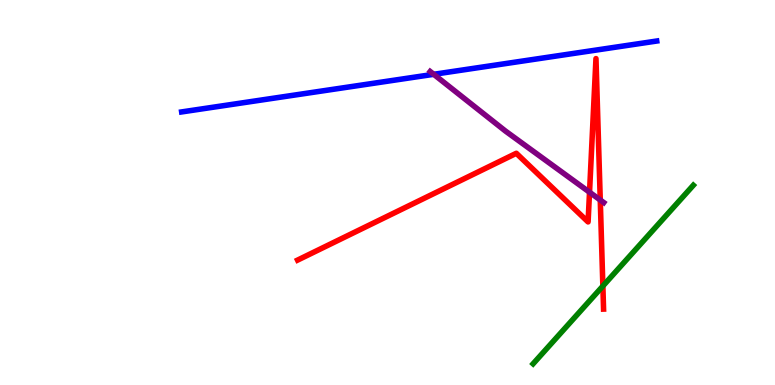[{'lines': ['blue', 'red'], 'intersections': []}, {'lines': ['green', 'red'], 'intersections': [{'x': 7.78, 'y': 2.57}]}, {'lines': ['purple', 'red'], 'intersections': [{'x': 7.61, 'y': 5.01}, {'x': 7.75, 'y': 4.8}]}, {'lines': ['blue', 'green'], 'intersections': []}, {'lines': ['blue', 'purple'], 'intersections': [{'x': 5.6, 'y': 8.07}]}, {'lines': ['green', 'purple'], 'intersections': []}]